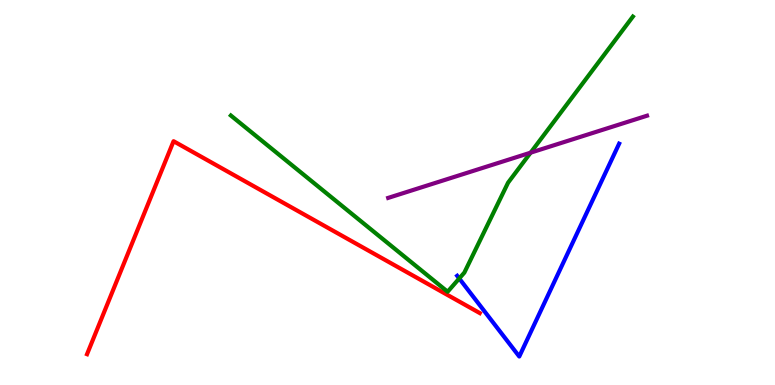[{'lines': ['blue', 'red'], 'intersections': []}, {'lines': ['green', 'red'], 'intersections': []}, {'lines': ['purple', 'red'], 'intersections': []}, {'lines': ['blue', 'green'], 'intersections': [{'x': 5.93, 'y': 2.77}]}, {'lines': ['blue', 'purple'], 'intersections': []}, {'lines': ['green', 'purple'], 'intersections': [{'x': 6.85, 'y': 6.03}]}]